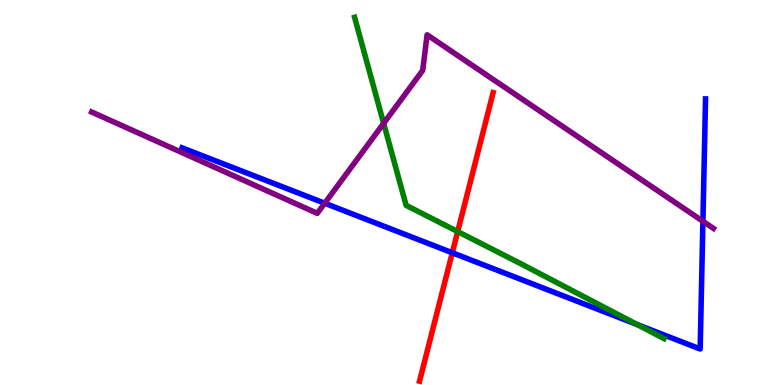[{'lines': ['blue', 'red'], 'intersections': [{'x': 5.84, 'y': 3.43}]}, {'lines': ['green', 'red'], 'intersections': [{'x': 5.91, 'y': 3.98}]}, {'lines': ['purple', 'red'], 'intersections': []}, {'lines': ['blue', 'green'], 'intersections': [{'x': 8.22, 'y': 1.57}]}, {'lines': ['blue', 'purple'], 'intersections': [{'x': 4.19, 'y': 4.72}, {'x': 9.07, 'y': 4.25}]}, {'lines': ['green', 'purple'], 'intersections': [{'x': 4.95, 'y': 6.8}]}]